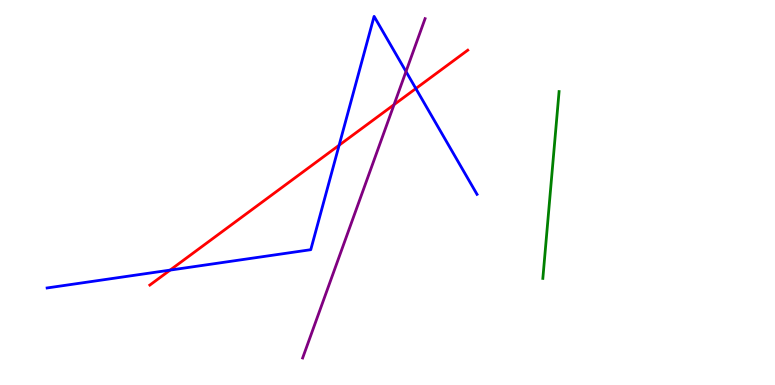[{'lines': ['blue', 'red'], 'intersections': [{'x': 2.19, 'y': 2.98}, {'x': 4.38, 'y': 6.23}, {'x': 5.37, 'y': 7.7}]}, {'lines': ['green', 'red'], 'intersections': []}, {'lines': ['purple', 'red'], 'intersections': [{'x': 5.08, 'y': 7.28}]}, {'lines': ['blue', 'green'], 'intersections': []}, {'lines': ['blue', 'purple'], 'intersections': [{'x': 5.24, 'y': 8.14}]}, {'lines': ['green', 'purple'], 'intersections': []}]